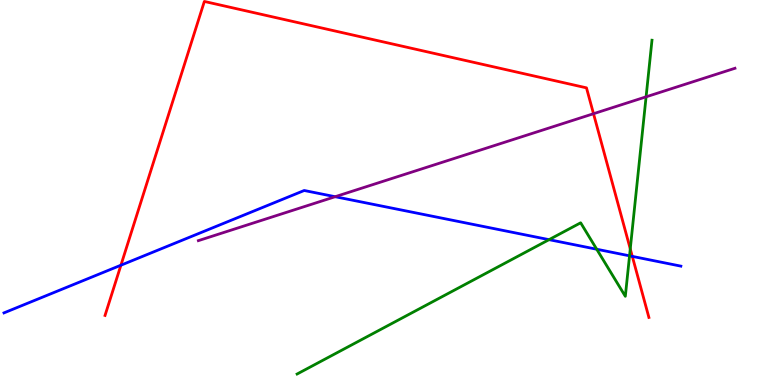[{'lines': ['blue', 'red'], 'intersections': [{'x': 1.56, 'y': 3.11}, {'x': 8.16, 'y': 3.34}]}, {'lines': ['green', 'red'], 'intersections': [{'x': 8.13, 'y': 3.54}]}, {'lines': ['purple', 'red'], 'intersections': [{'x': 7.66, 'y': 7.05}]}, {'lines': ['blue', 'green'], 'intersections': [{'x': 7.08, 'y': 3.78}, {'x': 7.7, 'y': 3.53}, {'x': 8.12, 'y': 3.36}]}, {'lines': ['blue', 'purple'], 'intersections': [{'x': 4.32, 'y': 4.89}]}, {'lines': ['green', 'purple'], 'intersections': [{'x': 8.34, 'y': 7.49}]}]